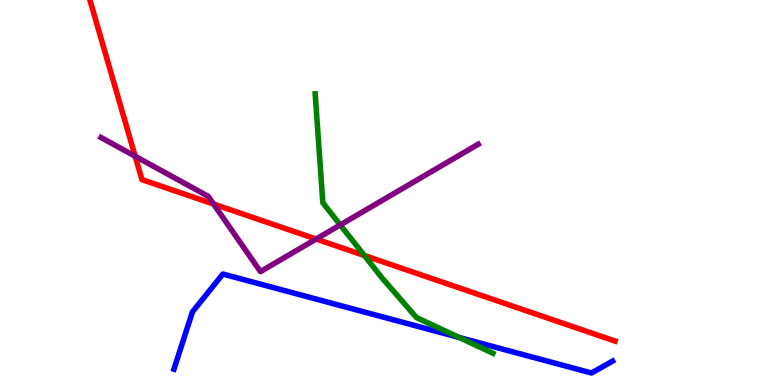[{'lines': ['blue', 'red'], 'intersections': []}, {'lines': ['green', 'red'], 'intersections': [{'x': 4.7, 'y': 3.36}]}, {'lines': ['purple', 'red'], 'intersections': [{'x': 1.74, 'y': 5.94}, {'x': 2.76, 'y': 4.7}, {'x': 4.08, 'y': 3.79}]}, {'lines': ['blue', 'green'], 'intersections': [{'x': 5.92, 'y': 1.23}]}, {'lines': ['blue', 'purple'], 'intersections': []}, {'lines': ['green', 'purple'], 'intersections': [{'x': 4.39, 'y': 4.16}]}]